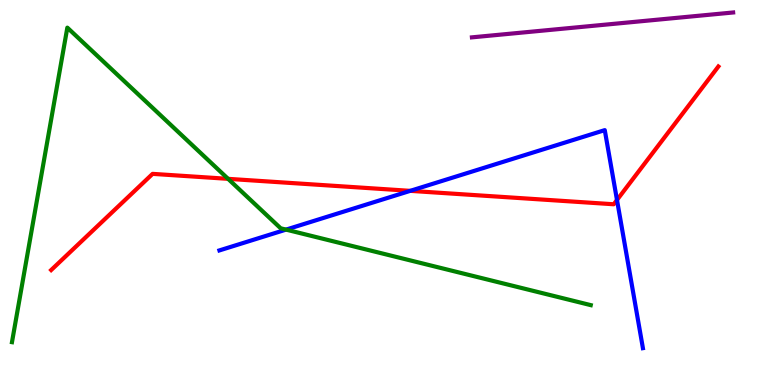[{'lines': ['blue', 'red'], 'intersections': [{'x': 5.29, 'y': 5.04}, {'x': 7.96, 'y': 4.81}]}, {'lines': ['green', 'red'], 'intersections': [{'x': 2.94, 'y': 5.35}]}, {'lines': ['purple', 'red'], 'intersections': []}, {'lines': ['blue', 'green'], 'intersections': [{'x': 3.69, 'y': 4.04}]}, {'lines': ['blue', 'purple'], 'intersections': []}, {'lines': ['green', 'purple'], 'intersections': []}]